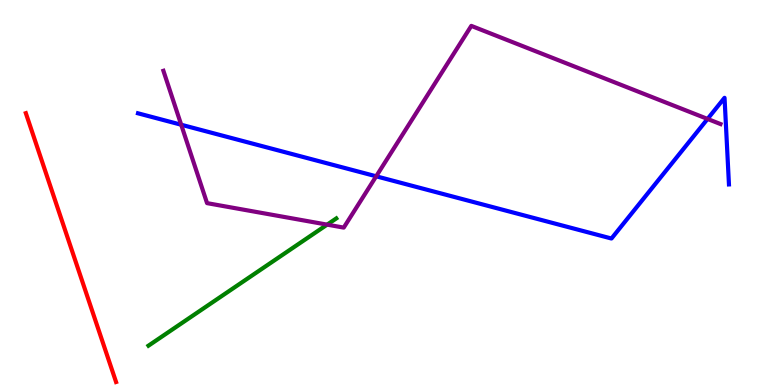[{'lines': ['blue', 'red'], 'intersections': []}, {'lines': ['green', 'red'], 'intersections': []}, {'lines': ['purple', 'red'], 'intersections': []}, {'lines': ['blue', 'green'], 'intersections': []}, {'lines': ['blue', 'purple'], 'intersections': [{'x': 2.34, 'y': 6.76}, {'x': 4.85, 'y': 5.42}, {'x': 9.13, 'y': 6.91}]}, {'lines': ['green', 'purple'], 'intersections': [{'x': 4.22, 'y': 4.17}]}]